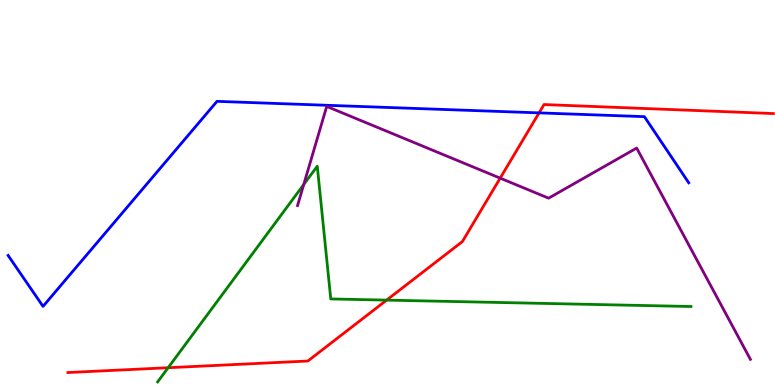[{'lines': ['blue', 'red'], 'intersections': [{'x': 6.96, 'y': 7.07}]}, {'lines': ['green', 'red'], 'intersections': [{'x': 2.17, 'y': 0.449}, {'x': 4.99, 'y': 2.2}]}, {'lines': ['purple', 'red'], 'intersections': [{'x': 6.45, 'y': 5.37}]}, {'lines': ['blue', 'green'], 'intersections': []}, {'lines': ['blue', 'purple'], 'intersections': []}, {'lines': ['green', 'purple'], 'intersections': [{'x': 3.92, 'y': 5.21}]}]